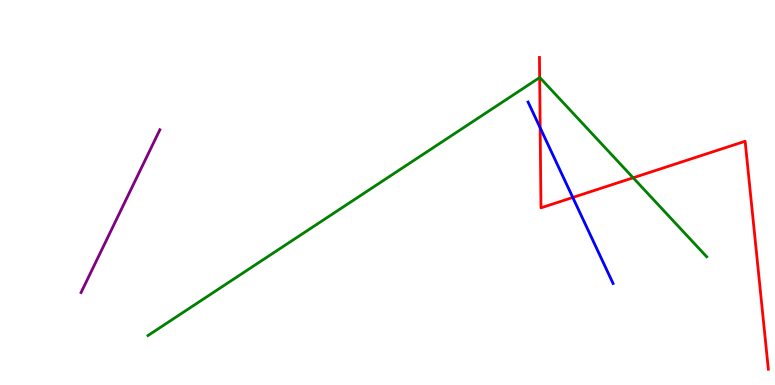[{'lines': ['blue', 'red'], 'intersections': [{'x': 6.97, 'y': 6.68}, {'x': 7.39, 'y': 4.87}]}, {'lines': ['green', 'red'], 'intersections': [{'x': 6.96, 'y': 7.99}, {'x': 8.17, 'y': 5.38}]}, {'lines': ['purple', 'red'], 'intersections': []}, {'lines': ['blue', 'green'], 'intersections': []}, {'lines': ['blue', 'purple'], 'intersections': []}, {'lines': ['green', 'purple'], 'intersections': []}]